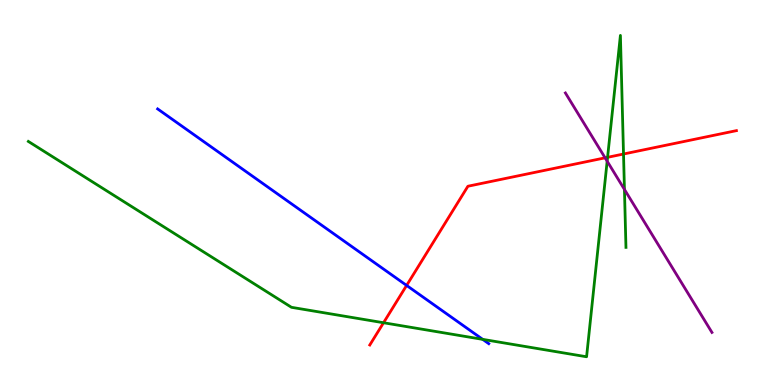[{'lines': ['blue', 'red'], 'intersections': [{'x': 5.25, 'y': 2.59}]}, {'lines': ['green', 'red'], 'intersections': [{'x': 4.95, 'y': 1.62}, {'x': 7.84, 'y': 5.91}, {'x': 8.05, 'y': 6.0}]}, {'lines': ['purple', 'red'], 'intersections': [{'x': 7.81, 'y': 5.9}]}, {'lines': ['blue', 'green'], 'intersections': [{'x': 6.23, 'y': 1.19}]}, {'lines': ['blue', 'purple'], 'intersections': []}, {'lines': ['green', 'purple'], 'intersections': [{'x': 7.83, 'y': 5.81}, {'x': 8.06, 'y': 5.08}]}]